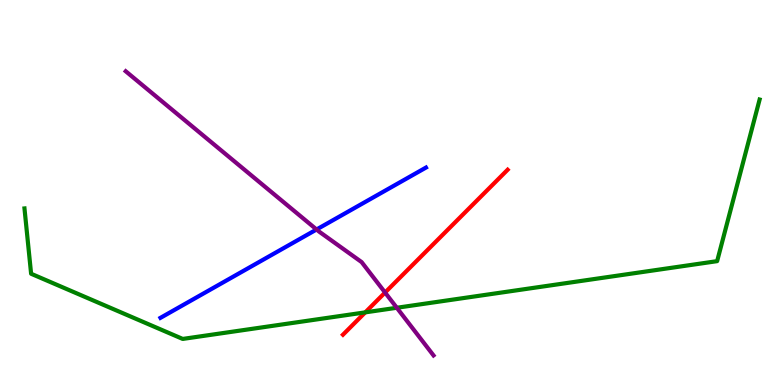[{'lines': ['blue', 'red'], 'intersections': []}, {'lines': ['green', 'red'], 'intersections': [{'x': 4.71, 'y': 1.89}]}, {'lines': ['purple', 'red'], 'intersections': [{'x': 4.97, 'y': 2.4}]}, {'lines': ['blue', 'green'], 'intersections': []}, {'lines': ['blue', 'purple'], 'intersections': [{'x': 4.08, 'y': 4.04}]}, {'lines': ['green', 'purple'], 'intersections': [{'x': 5.12, 'y': 2.01}]}]